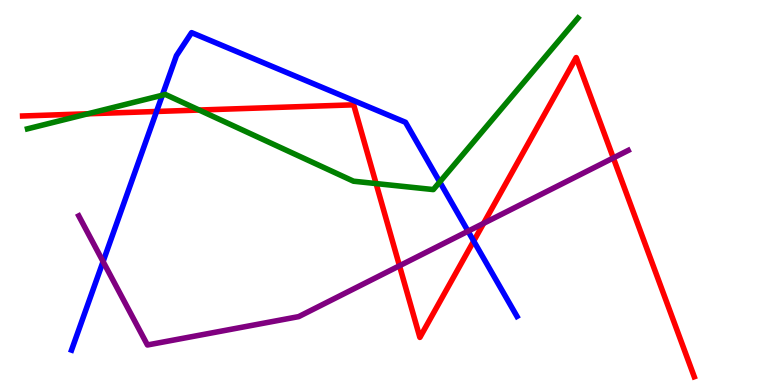[{'lines': ['blue', 'red'], 'intersections': [{'x': 2.02, 'y': 7.1}, {'x': 6.11, 'y': 3.74}]}, {'lines': ['green', 'red'], 'intersections': [{'x': 1.13, 'y': 7.04}, {'x': 2.57, 'y': 7.14}, {'x': 4.85, 'y': 5.23}]}, {'lines': ['purple', 'red'], 'intersections': [{'x': 5.15, 'y': 3.1}, {'x': 6.24, 'y': 4.2}, {'x': 7.91, 'y': 5.9}]}, {'lines': ['blue', 'green'], 'intersections': [{'x': 2.09, 'y': 7.53}, {'x': 5.67, 'y': 5.27}]}, {'lines': ['blue', 'purple'], 'intersections': [{'x': 1.33, 'y': 3.21}, {'x': 6.04, 'y': 3.99}]}, {'lines': ['green', 'purple'], 'intersections': []}]